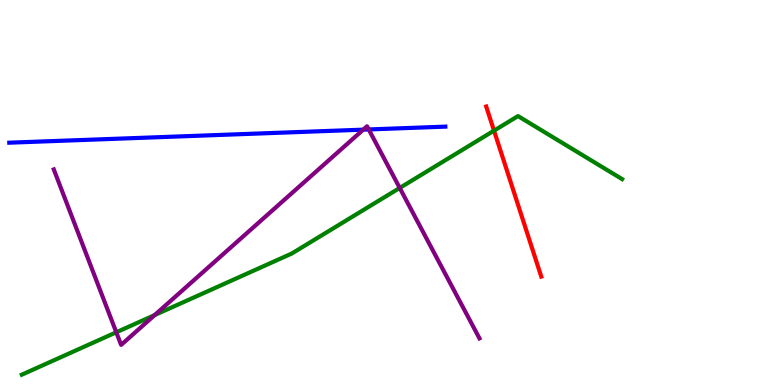[{'lines': ['blue', 'red'], 'intersections': []}, {'lines': ['green', 'red'], 'intersections': [{'x': 6.37, 'y': 6.61}]}, {'lines': ['purple', 'red'], 'intersections': []}, {'lines': ['blue', 'green'], 'intersections': []}, {'lines': ['blue', 'purple'], 'intersections': [{'x': 4.69, 'y': 6.63}, {'x': 4.76, 'y': 6.64}]}, {'lines': ['green', 'purple'], 'intersections': [{'x': 1.5, 'y': 1.37}, {'x': 2.0, 'y': 1.82}, {'x': 5.16, 'y': 5.12}]}]